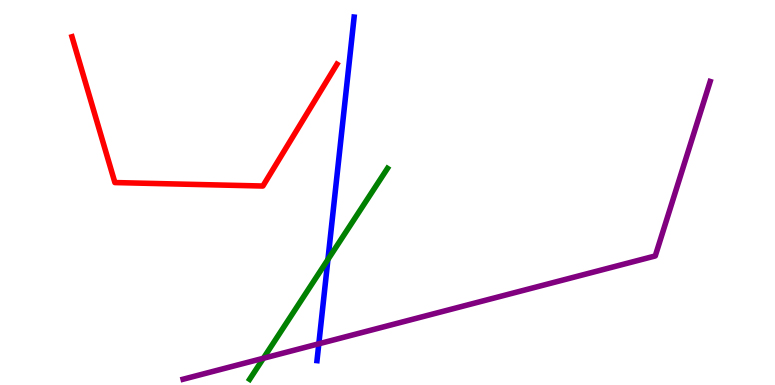[{'lines': ['blue', 'red'], 'intersections': []}, {'lines': ['green', 'red'], 'intersections': []}, {'lines': ['purple', 'red'], 'intersections': []}, {'lines': ['blue', 'green'], 'intersections': [{'x': 4.23, 'y': 3.26}]}, {'lines': ['blue', 'purple'], 'intersections': [{'x': 4.11, 'y': 1.07}]}, {'lines': ['green', 'purple'], 'intersections': [{'x': 3.4, 'y': 0.694}]}]